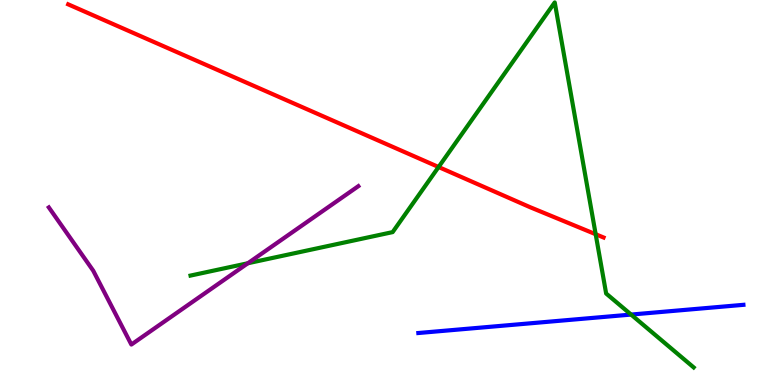[{'lines': ['blue', 'red'], 'intersections': []}, {'lines': ['green', 'red'], 'intersections': [{'x': 5.66, 'y': 5.66}, {'x': 7.69, 'y': 3.92}]}, {'lines': ['purple', 'red'], 'intersections': []}, {'lines': ['blue', 'green'], 'intersections': [{'x': 8.14, 'y': 1.83}]}, {'lines': ['blue', 'purple'], 'intersections': []}, {'lines': ['green', 'purple'], 'intersections': [{'x': 3.2, 'y': 3.16}]}]